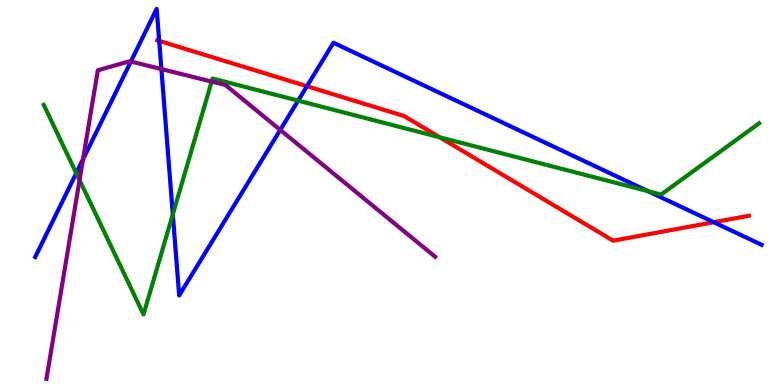[{'lines': ['blue', 'red'], 'intersections': [{'x': 2.05, 'y': 8.94}, {'x': 3.96, 'y': 7.76}, {'x': 9.21, 'y': 4.23}]}, {'lines': ['green', 'red'], 'intersections': [{'x': 5.67, 'y': 6.43}]}, {'lines': ['purple', 'red'], 'intersections': []}, {'lines': ['blue', 'green'], 'intersections': [{'x': 0.984, 'y': 5.5}, {'x': 2.23, 'y': 4.43}, {'x': 3.85, 'y': 7.39}, {'x': 8.36, 'y': 5.04}]}, {'lines': ['blue', 'purple'], 'intersections': [{'x': 1.07, 'y': 5.86}, {'x': 1.69, 'y': 8.4}, {'x': 2.08, 'y': 8.21}, {'x': 3.62, 'y': 6.63}]}, {'lines': ['green', 'purple'], 'intersections': [{'x': 1.03, 'y': 5.32}, {'x': 2.73, 'y': 7.88}]}]